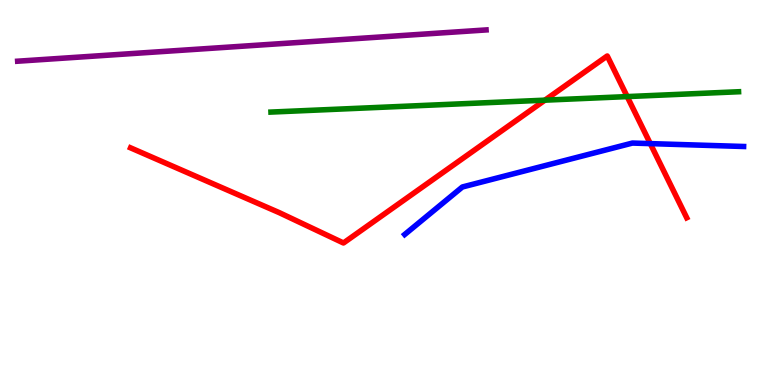[{'lines': ['blue', 'red'], 'intersections': [{'x': 8.39, 'y': 6.27}]}, {'lines': ['green', 'red'], 'intersections': [{'x': 7.03, 'y': 7.4}, {'x': 8.09, 'y': 7.49}]}, {'lines': ['purple', 'red'], 'intersections': []}, {'lines': ['blue', 'green'], 'intersections': []}, {'lines': ['blue', 'purple'], 'intersections': []}, {'lines': ['green', 'purple'], 'intersections': []}]